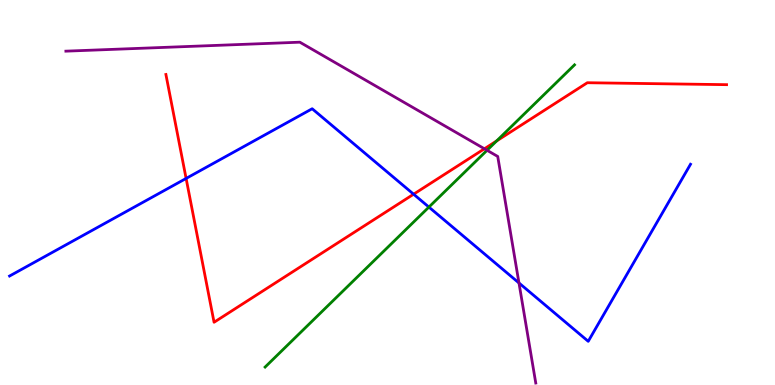[{'lines': ['blue', 'red'], 'intersections': [{'x': 2.4, 'y': 5.37}, {'x': 5.34, 'y': 4.96}]}, {'lines': ['green', 'red'], 'intersections': [{'x': 6.41, 'y': 6.34}]}, {'lines': ['purple', 'red'], 'intersections': [{'x': 6.25, 'y': 6.14}]}, {'lines': ['blue', 'green'], 'intersections': [{'x': 5.53, 'y': 4.62}]}, {'lines': ['blue', 'purple'], 'intersections': [{'x': 6.7, 'y': 2.65}]}, {'lines': ['green', 'purple'], 'intersections': [{'x': 6.28, 'y': 6.1}]}]